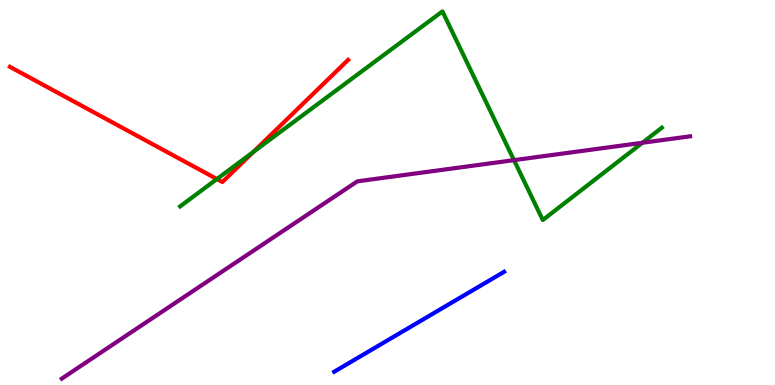[{'lines': ['blue', 'red'], 'intersections': []}, {'lines': ['green', 'red'], 'intersections': [{'x': 2.8, 'y': 5.35}, {'x': 3.27, 'y': 6.05}]}, {'lines': ['purple', 'red'], 'intersections': []}, {'lines': ['blue', 'green'], 'intersections': []}, {'lines': ['blue', 'purple'], 'intersections': []}, {'lines': ['green', 'purple'], 'intersections': [{'x': 6.63, 'y': 5.84}, {'x': 8.29, 'y': 6.29}]}]